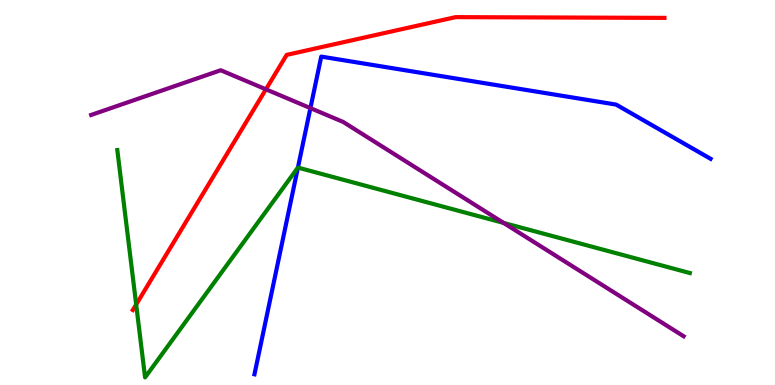[{'lines': ['blue', 'red'], 'intersections': []}, {'lines': ['green', 'red'], 'intersections': [{'x': 1.76, 'y': 2.09}]}, {'lines': ['purple', 'red'], 'intersections': [{'x': 3.43, 'y': 7.68}]}, {'lines': ['blue', 'green'], 'intersections': [{'x': 3.84, 'y': 5.65}]}, {'lines': ['blue', 'purple'], 'intersections': [{'x': 4.01, 'y': 7.19}]}, {'lines': ['green', 'purple'], 'intersections': [{'x': 6.5, 'y': 4.21}]}]